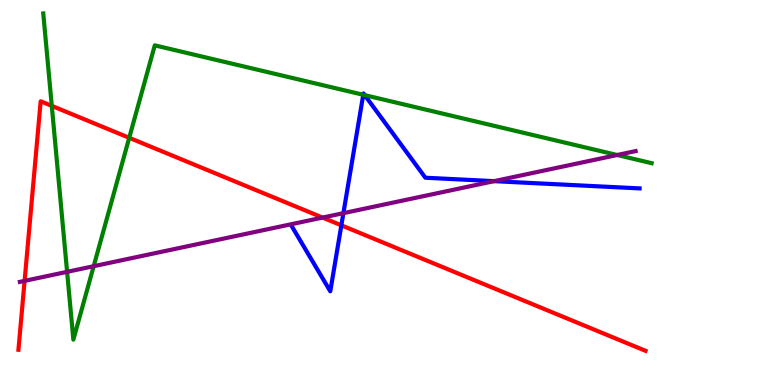[{'lines': ['blue', 'red'], 'intersections': [{'x': 4.4, 'y': 4.15}]}, {'lines': ['green', 'red'], 'intersections': [{'x': 0.668, 'y': 7.25}, {'x': 1.67, 'y': 6.42}]}, {'lines': ['purple', 'red'], 'intersections': [{'x': 0.317, 'y': 2.7}, {'x': 4.16, 'y': 4.35}]}, {'lines': ['blue', 'green'], 'intersections': [{'x': 4.69, 'y': 7.54}, {'x': 4.71, 'y': 7.53}]}, {'lines': ['blue', 'purple'], 'intersections': [{'x': 4.43, 'y': 4.46}, {'x': 6.38, 'y': 5.29}]}, {'lines': ['green', 'purple'], 'intersections': [{'x': 0.866, 'y': 2.94}, {'x': 1.21, 'y': 3.09}, {'x': 7.96, 'y': 5.97}]}]